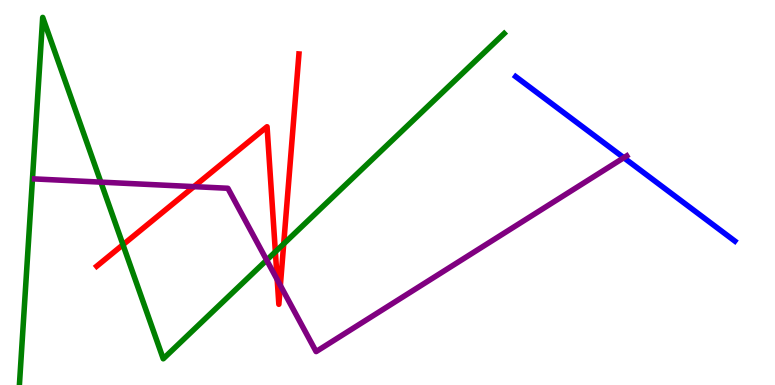[{'lines': ['blue', 'red'], 'intersections': []}, {'lines': ['green', 'red'], 'intersections': [{'x': 1.59, 'y': 3.64}, {'x': 3.55, 'y': 3.46}, {'x': 3.66, 'y': 3.67}]}, {'lines': ['purple', 'red'], 'intersections': [{'x': 2.5, 'y': 5.15}, {'x': 3.58, 'y': 2.74}, {'x': 3.62, 'y': 2.59}]}, {'lines': ['blue', 'green'], 'intersections': []}, {'lines': ['blue', 'purple'], 'intersections': [{'x': 8.05, 'y': 5.9}]}, {'lines': ['green', 'purple'], 'intersections': [{'x': 1.3, 'y': 5.27}, {'x': 3.44, 'y': 3.24}]}]